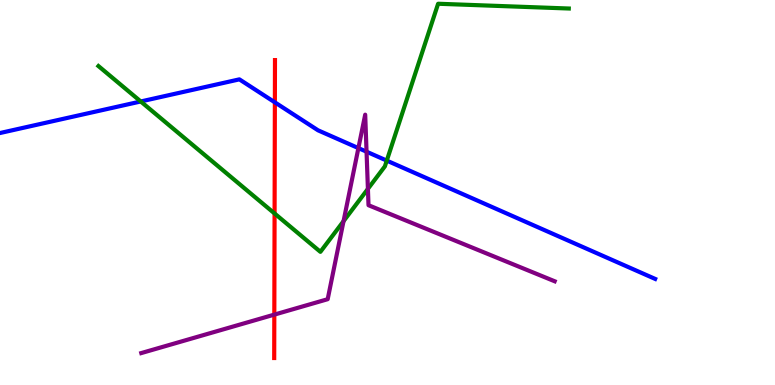[{'lines': ['blue', 'red'], 'intersections': [{'x': 3.55, 'y': 7.34}]}, {'lines': ['green', 'red'], 'intersections': [{'x': 3.54, 'y': 4.45}]}, {'lines': ['purple', 'red'], 'intersections': [{'x': 3.54, 'y': 1.83}]}, {'lines': ['blue', 'green'], 'intersections': [{'x': 1.82, 'y': 7.36}, {'x': 4.99, 'y': 5.83}]}, {'lines': ['blue', 'purple'], 'intersections': [{'x': 4.62, 'y': 6.15}, {'x': 4.73, 'y': 6.06}]}, {'lines': ['green', 'purple'], 'intersections': [{'x': 4.43, 'y': 4.26}, {'x': 4.75, 'y': 5.09}]}]